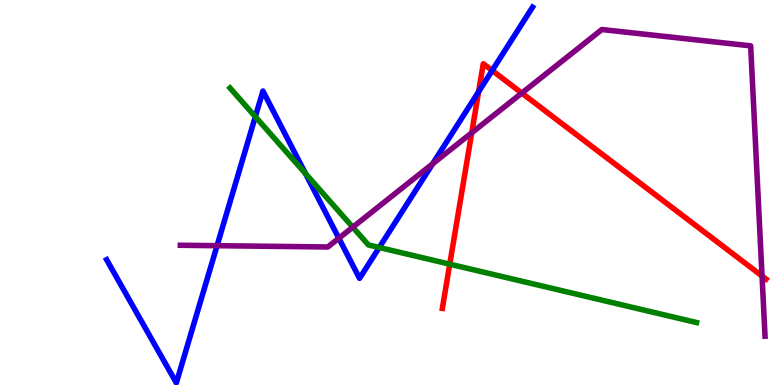[{'lines': ['blue', 'red'], 'intersections': [{'x': 6.18, 'y': 7.62}, {'x': 6.35, 'y': 8.17}]}, {'lines': ['green', 'red'], 'intersections': [{'x': 5.8, 'y': 3.14}]}, {'lines': ['purple', 'red'], 'intersections': [{'x': 6.09, 'y': 6.55}, {'x': 6.73, 'y': 7.58}, {'x': 9.83, 'y': 2.83}]}, {'lines': ['blue', 'green'], 'intersections': [{'x': 3.29, 'y': 6.97}, {'x': 3.94, 'y': 5.49}, {'x': 4.89, 'y': 3.57}]}, {'lines': ['blue', 'purple'], 'intersections': [{'x': 2.8, 'y': 3.62}, {'x': 4.37, 'y': 3.81}, {'x': 5.58, 'y': 5.75}]}, {'lines': ['green', 'purple'], 'intersections': [{'x': 4.55, 'y': 4.1}]}]